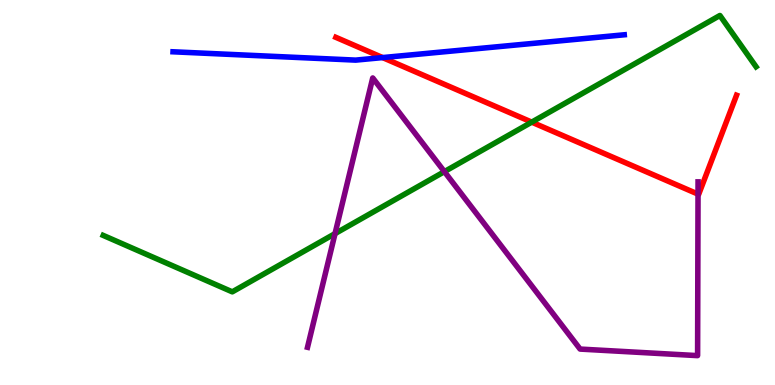[{'lines': ['blue', 'red'], 'intersections': [{'x': 4.94, 'y': 8.5}]}, {'lines': ['green', 'red'], 'intersections': [{'x': 6.86, 'y': 6.83}]}, {'lines': ['purple', 'red'], 'intersections': [{'x': 9.01, 'y': 4.96}]}, {'lines': ['blue', 'green'], 'intersections': []}, {'lines': ['blue', 'purple'], 'intersections': []}, {'lines': ['green', 'purple'], 'intersections': [{'x': 4.32, 'y': 3.93}, {'x': 5.73, 'y': 5.54}]}]